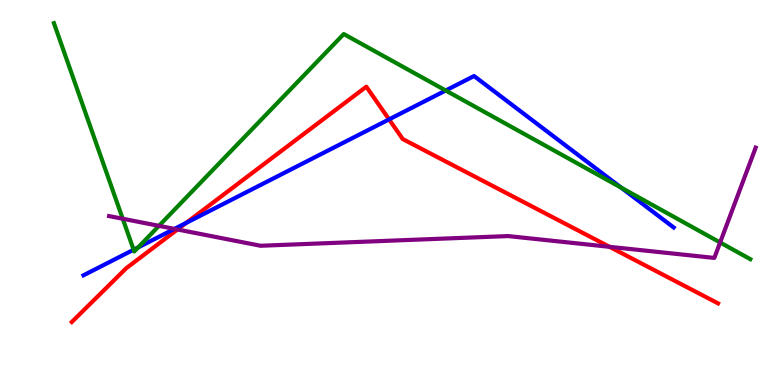[{'lines': ['blue', 'red'], 'intersections': [{'x': 2.4, 'y': 4.21}, {'x': 5.02, 'y': 6.9}]}, {'lines': ['green', 'red'], 'intersections': []}, {'lines': ['purple', 'red'], 'intersections': [{'x': 2.29, 'y': 4.04}, {'x': 7.86, 'y': 3.59}]}, {'lines': ['blue', 'green'], 'intersections': [{'x': 1.72, 'y': 3.51}, {'x': 1.78, 'y': 3.57}, {'x': 5.75, 'y': 7.65}, {'x': 8.02, 'y': 5.12}]}, {'lines': ['blue', 'purple'], 'intersections': [{'x': 2.25, 'y': 4.05}]}, {'lines': ['green', 'purple'], 'intersections': [{'x': 1.58, 'y': 4.32}, {'x': 2.05, 'y': 4.13}, {'x': 9.29, 'y': 3.7}]}]